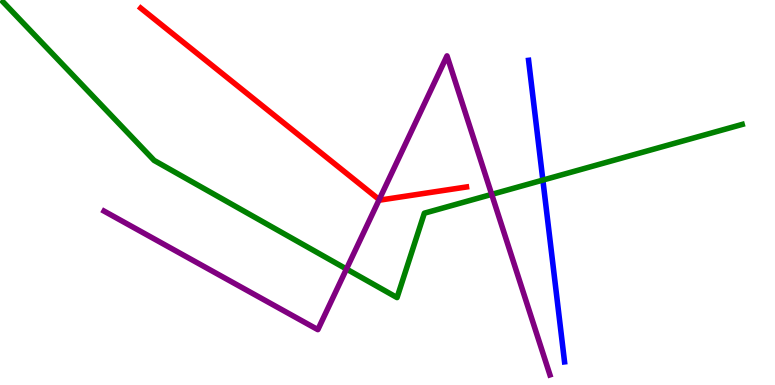[{'lines': ['blue', 'red'], 'intersections': []}, {'lines': ['green', 'red'], 'intersections': []}, {'lines': ['purple', 'red'], 'intersections': [{'x': 4.89, 'y': 4.82}]}, {'lines': ['blue', 'green'], 'intersections': [{'x': 7.0, 'y': 5.32}]}, {'lines': ['blue', 'purple'], 'intersections': []}, {'lines': ['green', 'purple'], 'intersections': [{'x': 4.47, 'y': 3.01}, {'x': 6.34, 'y': 4.95}]}]